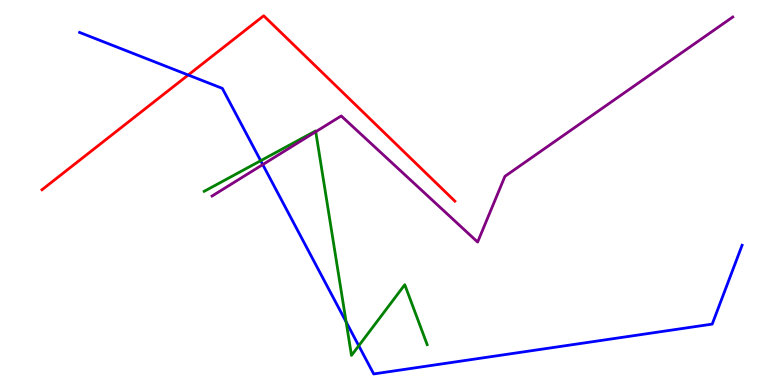[{'lines': ['blue', 'red'], 'intersections': [{'x': 2.43, 'y': 8.05}]}, {'lines': ['green', 'red'], 'intersections': []}, {'lines': ['purple', 'red'], 'intersections': []}, {'lines': ['blue', 'green'], 'intersections': [{'x': 3.36, 'y': 5.83}, {'x': 4.47, 'y': 1.64}, {'x': 4.63, 'y': 1.02}]}, {'lines': ['blue', 'purple'], 'intersections': [{'x': 3.39, 'y': 5.72}]}, {'lines': ['green', 'purple'], 'intersections': [{'x': 4.07, 'y': 6.58}]}]